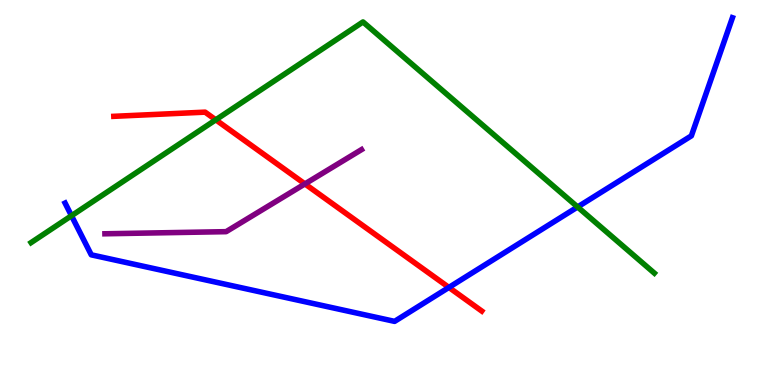[{'lines': ['blue', 'red'], 'intersections': [{'x': 5.79, 'y': 2.53}]}, {'lines': ['green', 'red'], 'intersections': [{'x': 2.78, 'y': 6.89}]}, {'lines': ['purple', 'red'], 'intersections': [{'x': 3.93, 'y': 5.22}]}, {'lines': ['blue', 'green'], 'intersections': [{'x': 0.923, 'y': 4.4}, {'x': 7.45, 'y': 4.62}]}, {'lines': ['blue', 'purple'], 'intersections': []}, {'lines': ['green', 'purple'], 'intersections': []}]